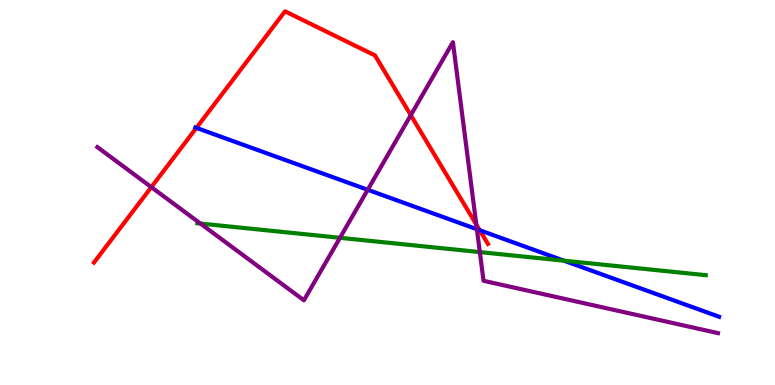[{'lines': ['blue', 'red'], 'intersections': [{'x': 2.53, 'y': 6.68}, {'x': 6.19, 'y': 4.02}]}, {'lines': ['green', 'red'], 'intersections': []}, {'lines': ['purple', 'red'], 'intersections': [{'x': 1.95, 'y': 5.14}, {'x': 5.3, 'y': 7.01}, {'x': 6.15, 'y': 4.17}]}, {'lines': ['blue', 'green'], 'intersections': [{'x': 7.28, 'y': 3.23}]}, {'lines': ['blue', 'purple'], 'intersections': [{'x': 4.74, 'y': 5.07}, {'x': 6.15, 'y': 4.05}]}, {'lines': ['green', 'purple'], 'intersections': [{'x': 2.59, 'y': 4.19}, {'x': 4.39, 'y': 3.82}, {'x': 6.19, 'y': 3.45}]}]